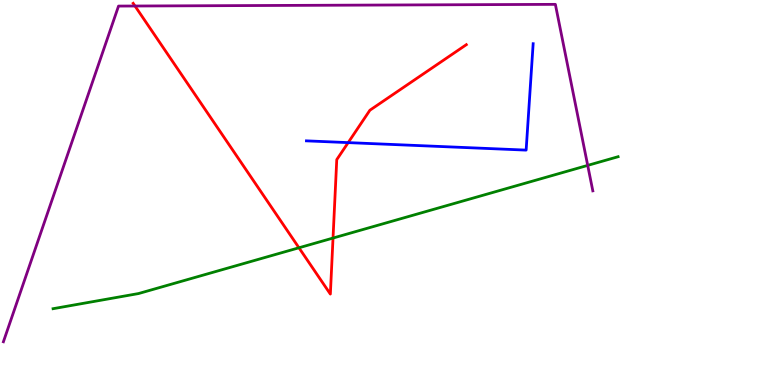[{'lines': ['blue', 'red'], 'intersections': [{'x': 4.49, 'y': 6.3}]}, {'lines': ['green', 'red'], 'intersections': [{'x': 3.86, 'y': 3.56}, {'x': 4.3, 'y': 3.82}]}, {'lines': ['purple', 'red'], 'intersections': [{'x': 1.74, 'y': 9.84}]}, {'lines': ['blue', 'green'], 'intersections': []}, {'lines': ['blue', 'purple'], 'intersections': []}, {'lines': ['green', 'purple'], 'intersections': [{'x': 7.58, 'y': 5.7}]}]